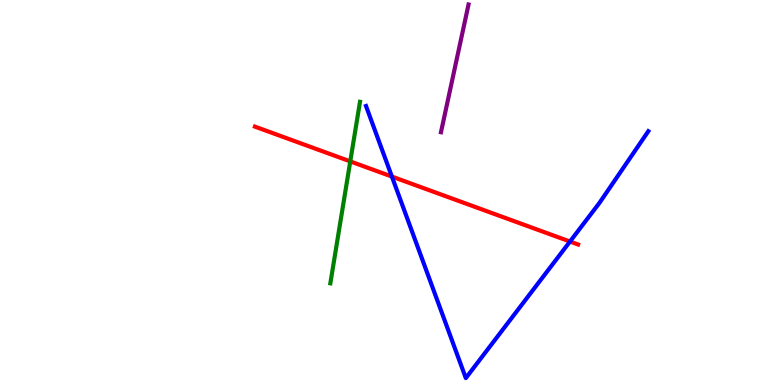[{'lines': ['blue', 'red'], 'intersections': [{'x': 5.06, 'y': 5.41}, {'x': 7.35, 'y': 3.73}]}, {'lines': ['green', 'red'], 'intersections': [{'x': 4.52, 'y': 5.81}]}, {'lines': ['purple', 'red'], 'intersections': []}, {'lines': ['blue', 'green'], 'intersections': []}, {'lines': ['blue', 'purple'], 'intersections': []}, {'lines': ['green', 'purple'], 'intersections': []}]